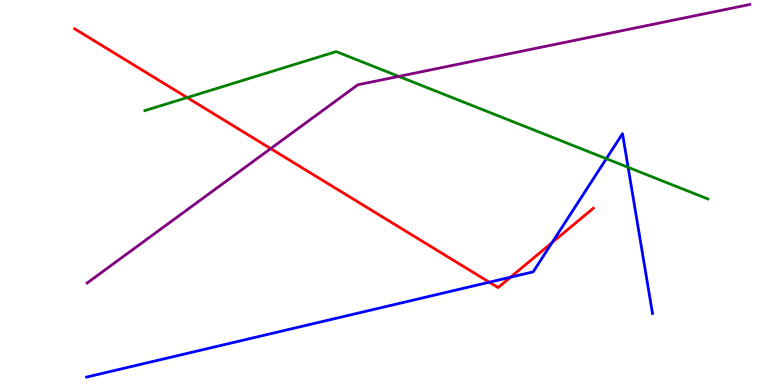[{'lines': ['blue', 'red'], 'intersections': [{'x': 6.31, 'y': 2.67}, {'x': 6.59, 'y': 2.8}, {'x': 7.12, 'y': 3.7}]}, {'lines': ['green', 'red'], 'intersections': [{'x': 2.41, 'y': 7.47}]}, {'lines': ['purple', 'red'], 'intersections': [{'x': 3.49, 'y': 6.14}]}, {'lines': ['blue', 'green'], 'intersections': [{'x': 7.82, 'y': 5.88}, {'x': 8.1, 'y': 5.65}]}, {'lines': ['blue', 'purple'], 'intersections': []}, {'lines': ['green', 'purple'], 'intersections': [{'x': 5.15, 'y': 8.02}]}]